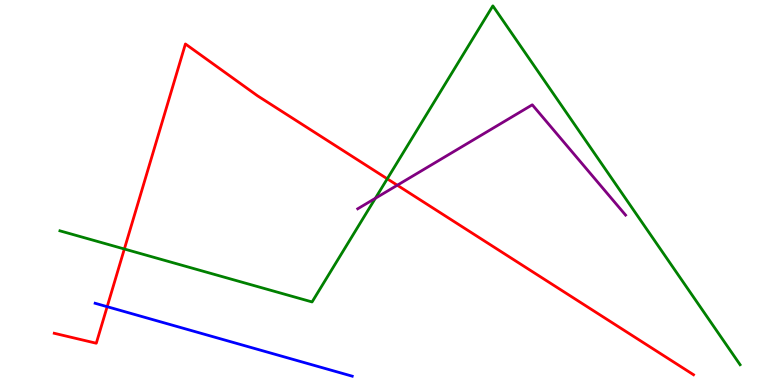[{'lines': ['blue', 'red'], 'intersections': [{'x': 1.38, 'y': 2.03}]}, {'lines': ['green', 'red'], 'intersections': [{'x': 1.6, 'y': 3.53}, {'x': 5.0, 'y': 5.36}]}, {'lines': ['purple', 'red'], 'intersections': [{'x': 5.13, 'y': 5.19}]}, {'lines': ['blue', 'green'], 'intersections': []}, {'lines': ['blue', 'purple'], 'intersections': []}, {'lines': ['green', 'purple'], 'intersections': [{'x': 4.84, 'y': 4.85}]}]